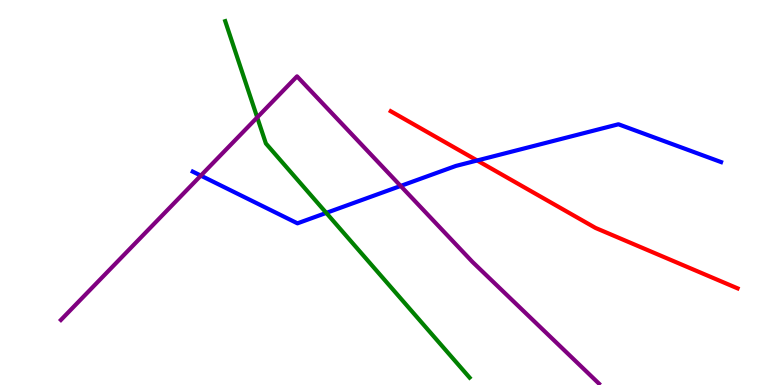[{'lines': ['blue', 'red'], 'intersections': [{'x': 6.16, 'y': 5.83}]}, {'lines': ['green', 'red'], 'intersections': []}, {'lines': ['purple', 'red'], 'intersections': []}, {'lines': ['blue', 'green'], 'intersections': [{'x': 4.21, 'y': 4.47}]}, {'lines': ['blue', 'purple'], 'intersections': [{'x': 2.59, 'y': 5.44}, {'x': 5.17, 'y': 5.17}]}, {'lines': ['green', 'purple'], 'intersections': [{'x': 3.32, 'y': 6.95}]}]